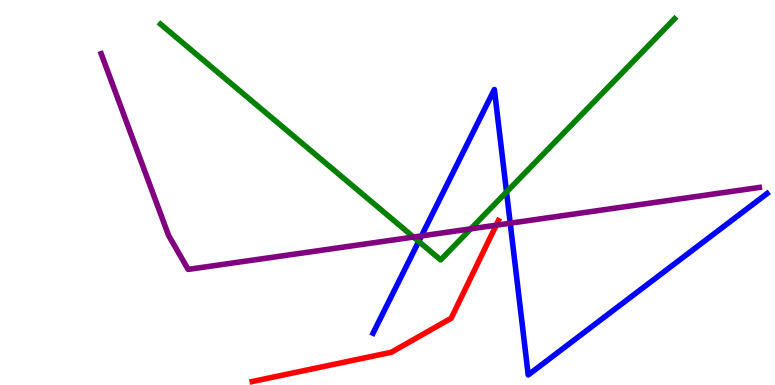[{'lines': ['blue', 'red'], 'intersections': []}, {'lines': ['green', 'red'], 'intersections': []}, {'lines': ['purple', 'red'], 'intersections': [{'x': 6.4, 'y': 4.15}]}, {'lines': ['blue', 'green'], 'intersections': [{'x': 5.4, 'y': 3.73}, {'x': 6.54, 'y': 5.01}]}, {'lines': ['blue', 'purple'], 'intersections': [{'x': 5.44, 'y': 3.87}, {'x': 6.58, 'y': 4.2}]}, {'lines': ['green', 'purple'], 'intersections': [{'x': 5.34, 'y': 3.84}, {'x': 6.07, 'y': 4.06}]}]